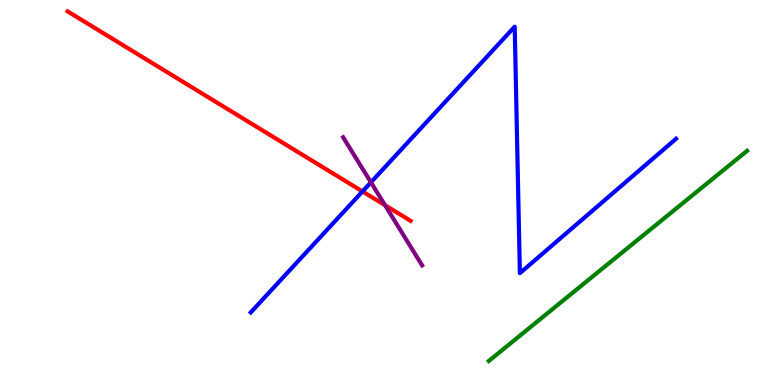[{'lines': ['blue', 'red'], 'intersections': [{'x': 4.68, 'y': 5.03}]}, {'lines': ['green', 'red'], 'intersections': []}, {'lines': ['purple', 'red'], 'intersections': [{'x': 4.97, 'y': 4.67}]}, {'lines': ['blue', 'green'], 'intersections': []}, {'lines': ['blue', 'purple'], 'intersections': [{'x': 4.79, 'y': 5.26}]}, {'lines': ['green', 'purple'], 'intersections': []}]